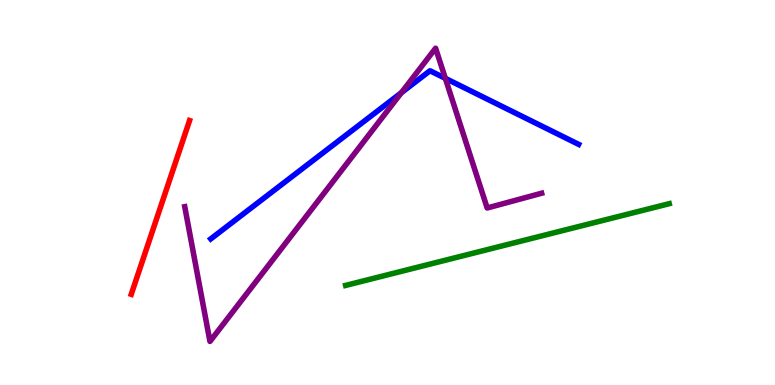[{'lines': ['blue', 'red'], 'intersections': []}, {'lines': ['green', 'red'], 'intersections': []}, {'lines': ['purple', 'red'], 'intersections': []}, {'lines': ['blue', 'green'], 'intersections': []}, {'lines': ['blue', 'purple'], 'intersections': [{'x': 5.18, 'y': 7.59}, {'x': 5.75, 'y': 7.97}]}, {'lines': ['green', 'purple'], 'intersections': []}]